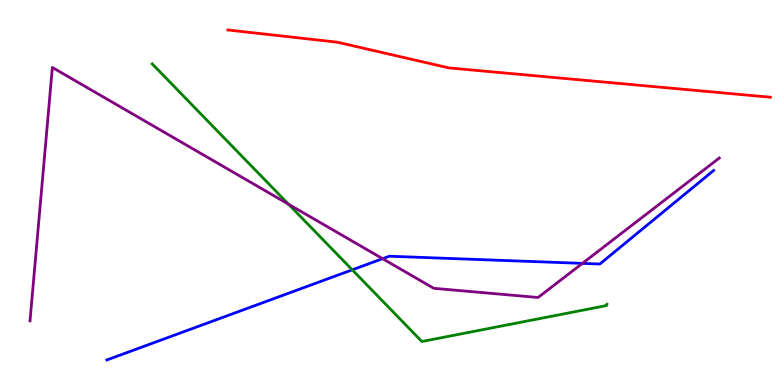[{'lines': ['blue', 'red'], 'intersections': []}, {'lines': ['green', 'red'], 'intersections': []}, {'lines': ['purple', 'red'], 'intersections': []}, {'lines': ['blue', 'green'], 'intersections': [{'x': 4.55, 'y': 2.99}]}, {'lines': ['blue', 'purple'], 'intersections': [{'x': 4.94, 'y': 3.28}, {'x': 7.51, 'y': 3.16}]}, {'lines': ['green', 'purple'], 'intersections': [{'x': 3.72, 'y': 4.7}]}]